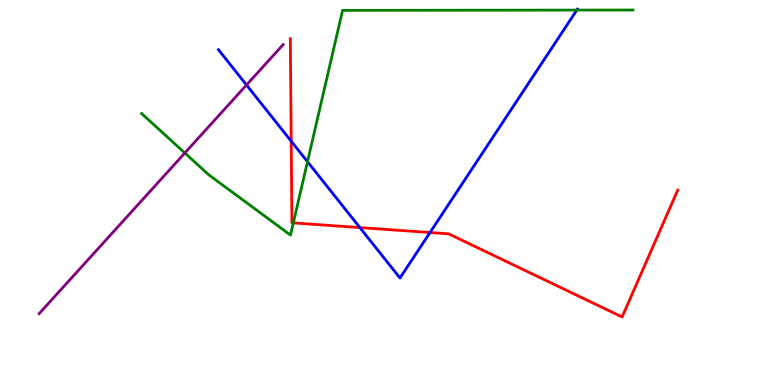[{'lines': ['blue', 'red'], 'intersections': [{'x': 3.76, 'y': 6.33}, {'x': 4.64, 'y': 4.09}, {'x': 5.55, 'y': 3.96}]}, {'lines': ['green', 'red'], 'intersections': [{'x': 3.78, 'y': 4.21}]}, {'lines': ['purple', 'red'], 'intersections': []}, {'lines': ['blue', 'green'], 'intersections': [{'x': 3.97, 'y': 5.8}, {'x': 7.44, 'y': 9.74}]}, {'lines': ['blue', 'purple'], 'intersections': [{'x': 3.18, 'y': 7.79}]}, {'lines': ['green', 'purple'], 'intersections': [{'x': 2.39, 'y': 6.03}]}]